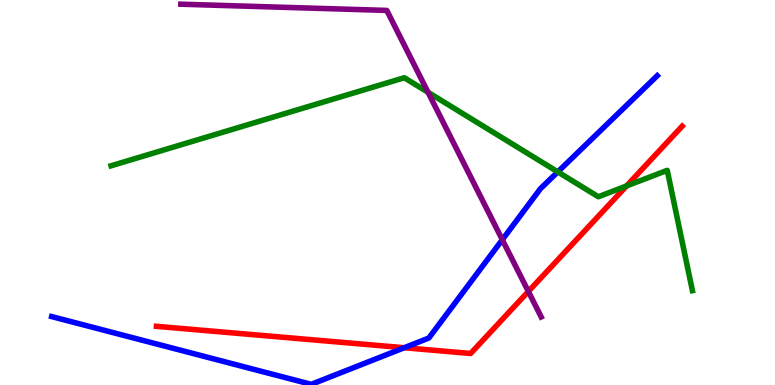[{'lines': ['blue', 'red'], 'intersections': [{'x': 5.22, 'y': 0.968}]}, {'lines': ['green', 'red'], 'intersections': [{'x': 8.08, 'y': 5.17}]}, {'lines': ['purple', 'red'], 'intersections': [{'x': 6.82, 'y': 2.43}]}, {'lines': ['blue', 'green'], 'intersections': [{'x': 7.2, 'y': 5.54}]}, {'lines': ['blue', 'purple'], 'intersections': [{'x': 6.48, 'y': 3.77}]}, {'lines': ['green', 'purple'], 'intersections': [{'x': 5.52, 'y': 7.6}]}]